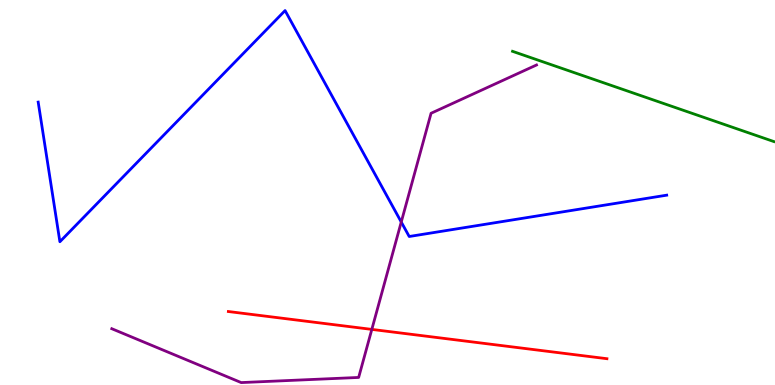[{'lines': ['blue', 'red'], 'intersections': []}, {'lines': ['green', 'red'], 'intersections': []}, {'lines': ['purple', 'red'], 'intersections': [{'x': 4.8, 'y': 1.44}]}, {'lines': ['blue', 'green'], 'intersections': []}, {'lines': ['blue', 'purple'], 'intersections': [{'x': 5.18, 'y': 4.23}]}, {'lines': ['green', 'purple'], 'intersections': []}]